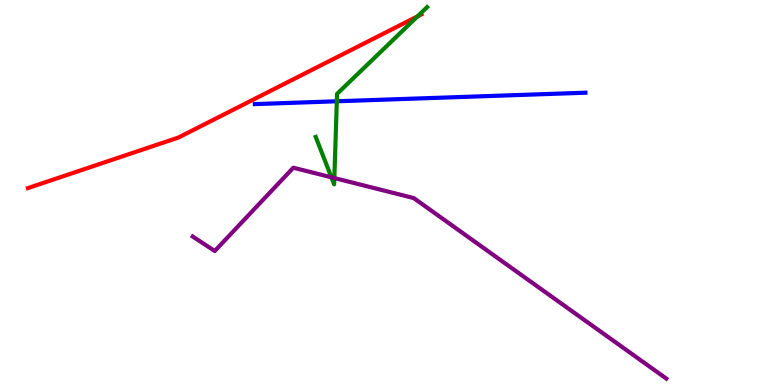[{'lines': ['blue', 'red'], 'intersections': []}, {'lines': ['green', 'red'], 'intersections': [{'x': 5.39, 'y': 9.58}]}, {'lines': ['purple', 'red'], 'intersections': []}, {'lines': ['blue', 'green'], 'intersections': [{'x': 4.35, 'y': 7.37}]}, {'lines': ['blue', 'purple'], 'intersections': []}, {'lines': ['green', 'purple'], 'intersections': [{'x': 4.28, 'y': 5.39}, {'x': 4.31, 'y': 5.38}]}]